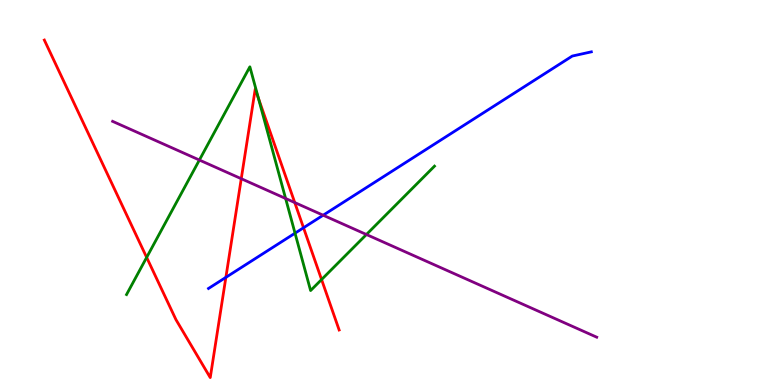[{'lines': ['blue', 'red'], 'intersections': [{'x': 2.91, 'y': 2.8}, {'x': 3.92, 'y': 4.08}]}, {'lines': ['green', 'red'], 'intersections': [{'x': 1.89, 'y': 3.31}, {'x': 3.33, 'y': 7.45}, {'x': 4.15, 'y': 2.74}]}, {'lines': ['purple', 'red'], 'intersections': [{'x': 3.11, 'y': 5.36}, {'x': 3.8, 'y': 4.74}]}, {'lines': ['blue', 'green'], 'intersections': [{'x': 3.81, 'y': 3.94}]}, {'lines': ['blue', 'purple'], 'intersections': [{'x': 4.17, 'y': 4.41}]}, {'lines': ['green', 'purple'], 'intersections': [{'x': 2.57, 'y': 5.84}, {'x': 3.69, 'y': 4.84}, {'x': 4.73, 'y': 3.91}]}]